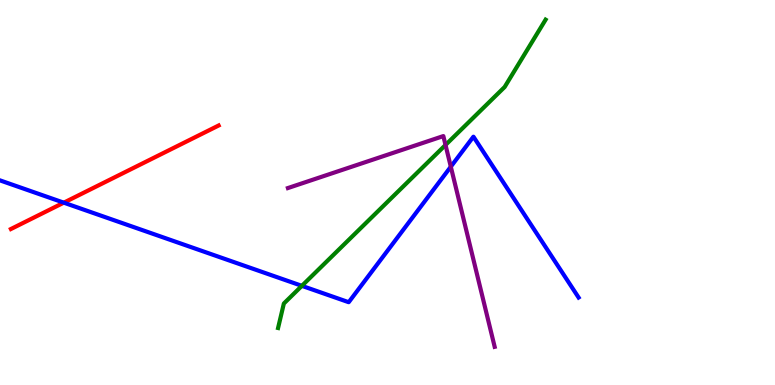[{'lines': ['blue', 'red'], 'intersections': [{'x': 0.823, 'y': 4.74}]}, {'lines': ['green', 'red'], 'intersections': []}, {'lines': ['purple', 'red'], 'intersections': []}, {'lines': ['blue', 'green'], 'intersections': [{'x': 3.9, 'y': 2.58}]}, {'lines': ['blue', 'purple'], 'intersections': [{'x': 5.82, 'y': 5.67}]}, {'lines': ['green', 'purple'], 'intersections': [{'x': 5.75, 'y': 6.23}]}]